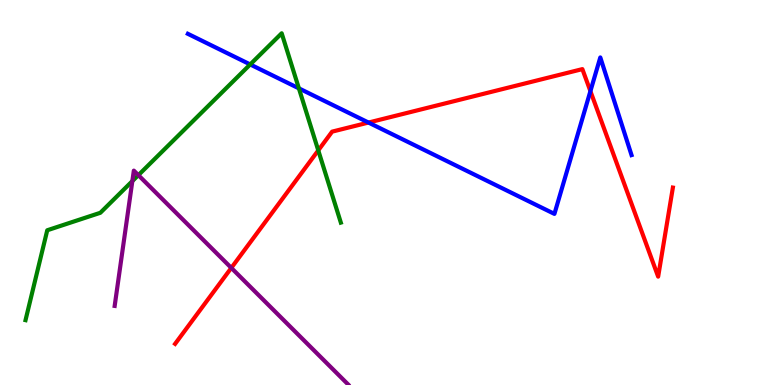[{'lines': ['blue', 'red'], 'intersections': [{'x': 4.75, 'y': 6.82}, {'x': 7.62, 'y': 7.63}]}, {'lines': ['green', 'red'], 'intersections': [{'x': 4.11, 'y': 6.09}]}, {'lines': ['purple', 'red'], 'intersections': [{'x': 2.98, 'y': 3.04}]}, {'lines': ['blue', 'green'], 'intersections': [{'x': 3.23, 'y': 8.33}, {'x': 3.86, 'y': 7.7}]}, {'lines': ['blue', 'purple'], 'intersections': []}, {'lines': ['green', 'purple'], 'intersections': [{'x': 1.71, 'y': 5.3}, {'x': 1.79, 'y': 5.45}]}]